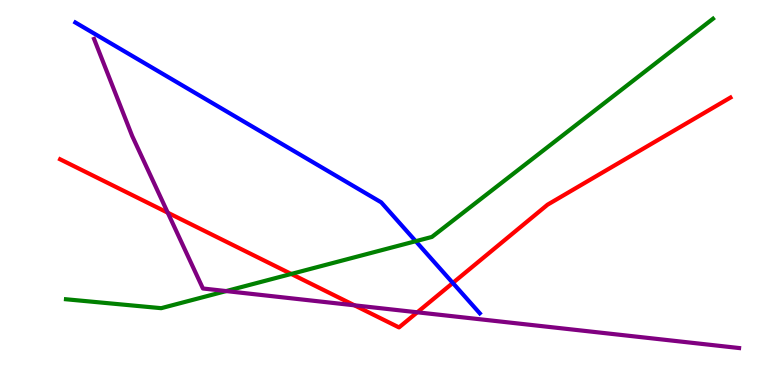[{'lines': ['blue', 'red'], 'intersections': [{'x': 5.84, 'y': 2.65}]}, {'lines': ['green', 'red'], 'intersections': [{'x': 3.76, 'y': 2.88}]}, {'lines': ['purple', 'red'], 'intersections': [{'x': 2.16, 'y': 4.48}, {'x': 4.57, 'y': 2.07}, {'x': 5.38, 'y': 1.89}]}, {'lines': ['blue', 'green'], 'intersections': [{'x': 5.36, 'y': 3.74}]}, {'lines': ['blue', 'purple'], 'intersections': []}, {'lines': ['green', 'purple'], 'intersections': [{'x': 2.92, 'y': 2.44}]}]